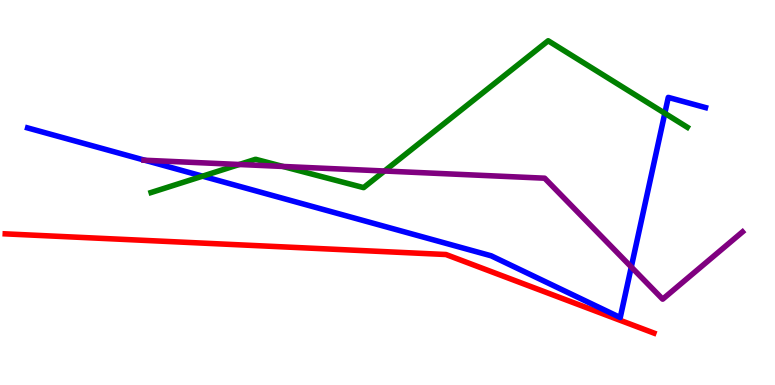[{'lines': ['blue', 'red'], 'intersections': []}, {'lines': ['green', 'red'], 'intersections': []}, {'lines': ['purple', 'red'], 'intersections': []}, {'lines': ['blue', 'green'], 'intersections': [{'x': 2.61, 'y': 5.42}, {'x': 8.58, 'y': 7.06}]}, {'lines': ['blue', 'purple'], 'intersections': [{'x': 1.87, 'y': 5.84}, {'x': 8.15, 'y': 3.07}]}, {'lines': ['green', 'purple'], 'intersections': [{'x': 3.09, 'y': 5.73}, {'x': 3.65, 'y': 5.68}, {'x': 4.96, 'y': 5.56}]}]